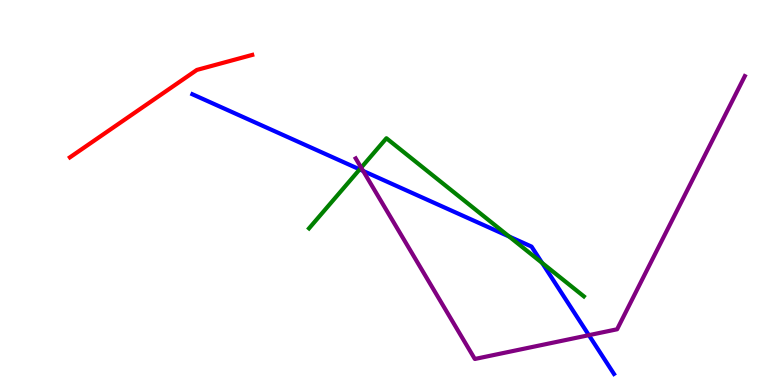[{'lines': ['blue', 'red'], 'intersections': []}, {'lines': ['green', 'red'], 'intersections': []}, {'lines': ['purple', 'red'], 'intersections': []}, {'lines': ['blue', 'green'], 'intersections': [{'x': 4.64, 'y': 5.6}, {'x': 6.57, 'y': 3.86}, {'x': 6.99, 'y': 3.17}]}, {'lines': ['blue', 'purple'], 'intersections': [{'x': 4.69, 'y': 5.56}, {'x': 7.6, 'y': 1.29}]}, {'lines': ['green', 'purple'], 'intersections': [{'x': 4.66, 'y': 5.65}]}]